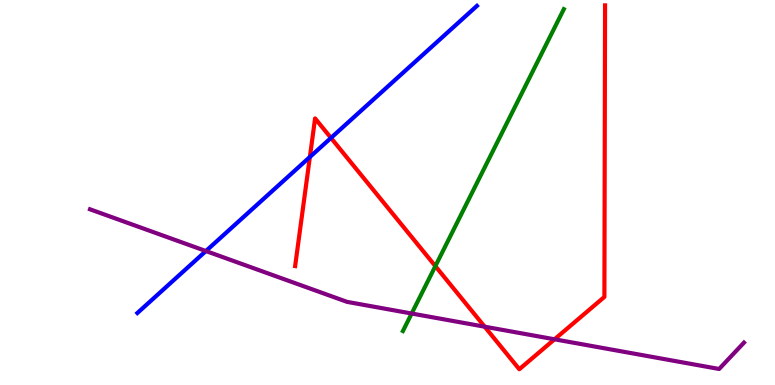[{'lines': ['blue', 'red'], 'intersections': [{'x': 4.0, 'y': 5.92}, {'x': 4.27, 'y': 6.42}]}, {'lines': ['green', 'red'], 'intersections': [{'x': 5.62, 'y': 3.09}]}, {'lines': ['purple', 'red'], 'intersections': [{'x': 6.25, 'y': 1.51}, {'x': 7.16, 'y': 1.19}]}, {'lines': ['blue', 'green'], 'intersections': []}, {'lines': ['blue', 'purple'], 'intersections': [{'x': 2.66, 'y': 3.48}]}, {'lines': ['green', 'purple'], 'intersections': [{'x': 5.31, 'y': 1.86}]}]